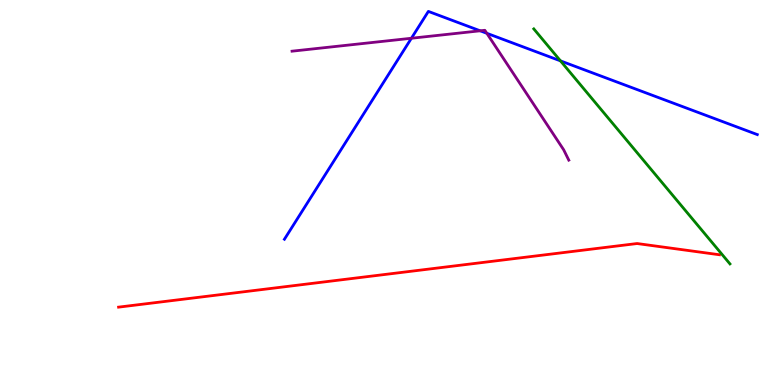[{'lines': ['blue', 'red'], 'intersections': []}, {'lines': ['green', 'red'], 'intersections': []}, {'lines': ['purple', 'red'], 'intersections': []}, {'lines': ['blue', 'green'], 'intersections': [{'x': 7.23, 'y': 8.42}]}, {'lines': ['blue', 'purple'], 'intersections': [{'x': 5.31, 'y': 9.01}, {'x': 6.2, 'y': 9.2}, {'x': 6.28, 'y': 9.14}]}, {'lines': ['green', 'purple'], 'intersections': []}]